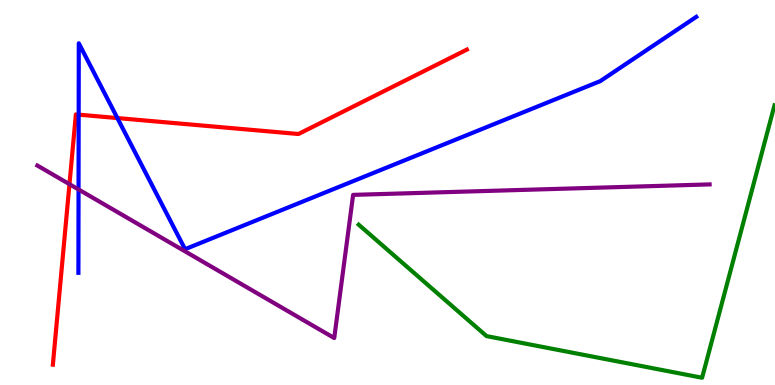[{'lines': ['blue', 'red'], 'intersections': [{'x': 1.02, 'y': 7.02}, {'x': 1.51, 'y': 6.93}]}, {'lines': ['green', 'red'], 'intersections': []}, {'lines': ['purple', 'red'], 'intersections': [{'x': 0.896, 'y': 5.22}]}, {'lines': ['blue', 'green'], 'intersections': []}, {'lines': ['blue', 'purple'], 'intersections': [{'x': 1.01, 'y': 5.08}]}, {'lines': ['green', 'purple'], 'intersections': []}]